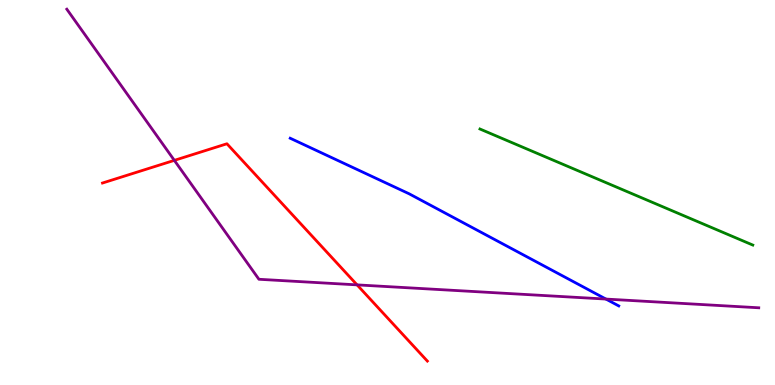[{'lines': ['blue', 'red'], 'intersections': []}, {'lines': ['green', 'red'], 'intersections': []}, {'lines': ['purple', 'red'], 'intersections': [{'x': 2.25, 'y': 5.83}, {'x': 4.61, 'y': 2.6}]}, {'lines': ['blue', 'green'], 'intersections': []}, {'lines': ['blue', 'purple'], 'intersections': [{'x': 7.82, 'y': 2.23}]}, {'lines': ['green', 'purple'], 'intersections': []}]